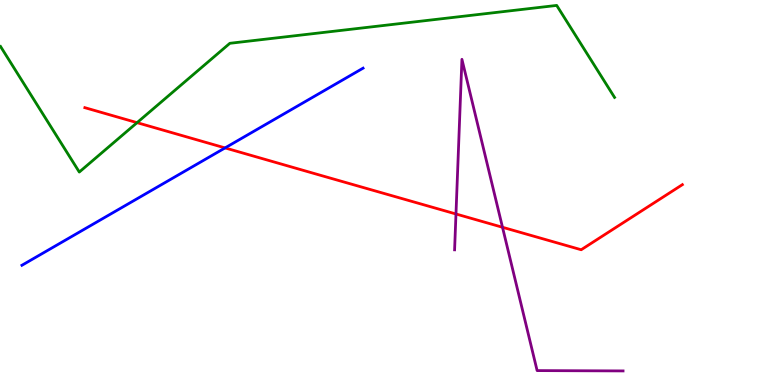[{'lines': ['blue', 'red'], 'intersections': [{'x': 2.9, 'y': 6.16}]}, {'lines': ['green', 'red'], 'intersections': [{'x': 1.77, 'y': 6.81}]}, {'lines': ['purple', 'red'], 'intersections': [{'x': 5.88, 'y': 4.44}, {'x': 6.48, 'y': 4.1}]}, {'lines': ['blue', 'green'], 'intersections': []}, {'lines': ['blue', 'purple'], 'intersections': []}, {'lines': ['green', 'purple'], 'intersections': []}]